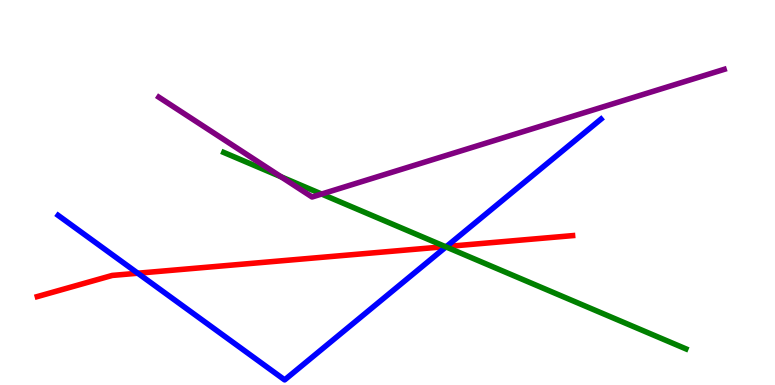[{'lines': ['blue', 'red'], 'intersections': [{'x': 1.78, 'y': 2.9}, {'x': 5.76, 'y': 3.6}]}, {'lines': ['green', 'red'], 'intersections': [{'x': 5.75, 'y': 3.59}]}, {'lines': ['purple', 'red'], 'intersections': []}, {'lines': ['blue', 'green'], 'intersections': [{'x': 5.75, 'y': 3.59}]}, {'lines': ['blue', 'purple'], 'intersections': []}, {'lines': ['green', 'purple'], 'intersections': [{'x': 3.63, 'y': 5.41}, {'x': 4.15, 'y': 4.96}]}]